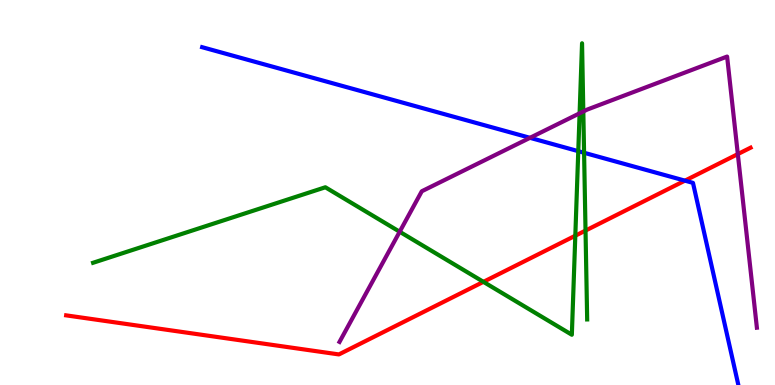[{'lines': ['blue', 'red'], 'intersections': [{'x': 8.84, 'y': 5.31}]}, {'lines': ['green', 'red'], 'intersections': [{'x': 6.24, 'y': 2.68}, {'x': 7.42, 'y': 3.88}, {'x': 7.56, 'y': 4.01}]}, {'lines': ['purple', 'red'], 'intersections': [{'x': 9.52, 'y': 6.0}]}, {'lines': ['blue', 'green'], 'intersections': [{'x': 7.46, 'y': 6.07}, {'x': 7.54, 'y': 6.03}]}, {'lines': ['blue', 'purple'], 'intersections': [{'x': 6.84, 'y': 6.42}]}, {'lines': ['green', 'purple'], 'intersections': [{'x': 5.16, 'y': 3.98}, {'x': 7.48, 'y': 7.06}, {'x': 7.53, 'y': 7.1}]}]